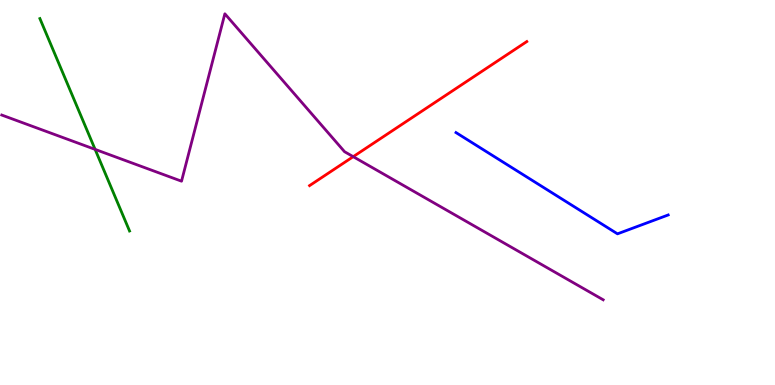[{'lines': ['blue', 'red'], 'intersections': []}, {'lines': ['green', 'red'], 'intersections': []}, {'lines': ['purple', 'red'], 'intersections': [{'x': 4.56, 'y': 5.93}]}, {'lines': ['blue', 'green'], 'intersections': []}, {'lines': ['blue', 'purple'], 'intersections': []}, {'lines': ['green', 'purple'], 'intersections': [{'x': 1.23, 'y': 6.12}]}]